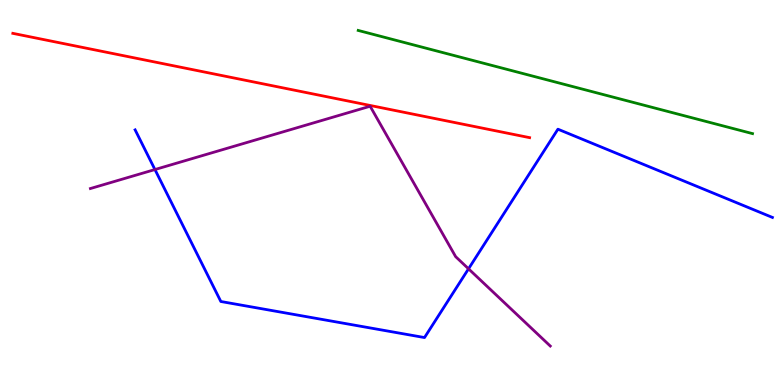[{'lines': ['blue', 'red'], 'intersections': []}, {'lines': ['green', 'red'], 'intersections': []}, {'lines': ['purple', 'red'], 'intersections': []}, {'lines': ['blue', 'green'], 'intersections': []}, {'lines': ['blue', 'purple'], 'intersections': [{'x': 2.0, 'y': 5.6}, {'x': 6.05, 'y': 3.02}]}, {'lines': ['green', 'purple'], 'intersections': []}]